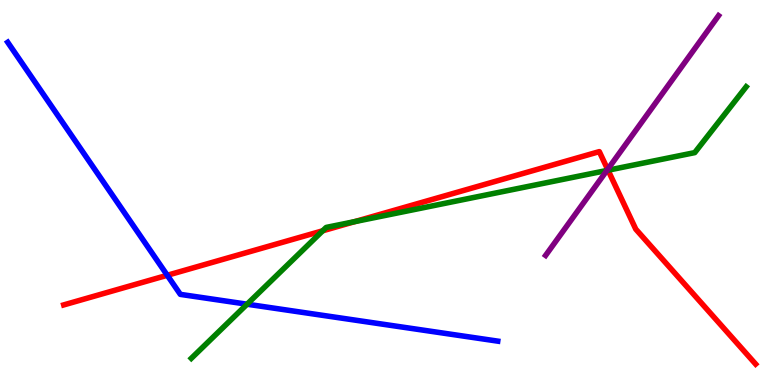[{'lines': ['blue', 'red'], 'intersections': [{'x': 2.16, 'y': 2.85}]}, {'lines': ['green', 'red'], 'intersections': [{'x': 4.16, 'y': 4.01}, {'x': 4.58, 'y': 4.24}, {'x': 7.85, 'y': 5.58}]}, {'lines': ['purple', 'red'], 'intersections': [{'x': 7.84, 'y': 5.6}]}, {'lines': ['blue', 'green'], 'intersections': [{'x': 3.19, 'y': 2.1}]}, {'lines': ['blue', 'purple'], 'intersections': []}, {'lines': ['green', 'purple'], 'intersections': [{'x': 7.83, 'y': 5.57}]}]